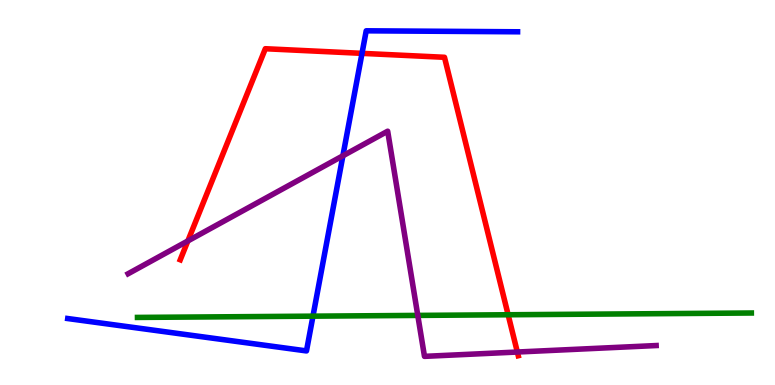[{'lines': ['blue', 'red'], 'intersections': [{'x': 4.67, 'y': 8.61}]}, {'lines': ['green', 'red'], 'intersections': [{'x': 6.56, 'y': 1.82}]}, {'lines': ['purple', 'red'], 'intersections': [{'x': 2.42, 'y': 3.74}, {'x': 6.68, 'y': 0.856}]}, {'lines': ['blue', 'green'], 'intersections': [{'x': 4.04, 'y': 1.79}]}, {'lines': ['blue', 'purple'], 'intersections': [{'x': 4.42, 'y': 5.95}]}, {'lines': ['green', 'purple'], 'intersections': [{'x': 5.39, 'y': 1.81}]}]